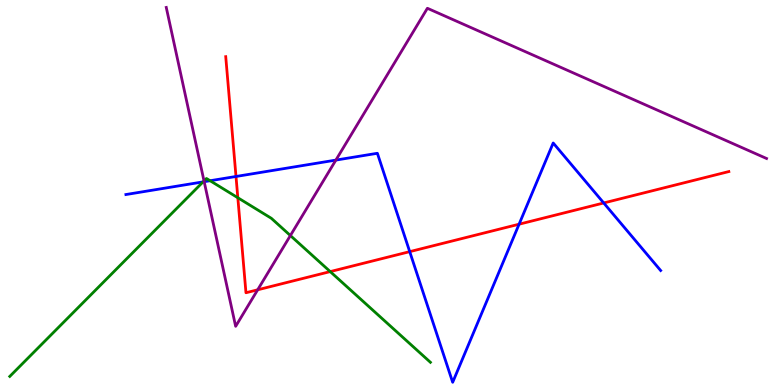[{'lines': ['blue', 'red'], 'intersections': [{'x': 3.05, 'y': 5.42}, {'x': 5.29, 'y': 3.46}, {'x': 6.7, 'y': 4.18}, {'x': 7.79, 'y': 4.73}]}, {'lines': ['green', 'red'], 'intersections': [{'x': 3.07, 'y': 4.86}, {'x': 4.26, 'y': 2.95}]}, {'lines': ['purple', 'red'], 'intersections': [{'x': 3.32, 'y': 2.47}]}, {'lines': ['blue', 'green'], 'intersections': [{'x': 2.62, 'y': 5.28}, {'x': 2.71, 'y': 5.31}]}, {'lines': ['blue', 'purple'], 'intersections': [{'x': 2.63, 'y': 5.28}, {'x': 4.33, 'y': 5.84}]}, {'lines': ['green', 'purple'], 'intersections': [{'x': 2.63, 'y': 5.3}, {'x': 3.75, 'y': 3.88}]}]